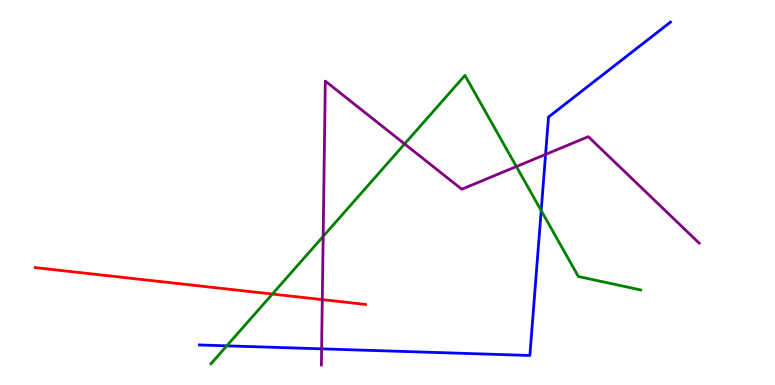[{'lines': ['blue', 'red'], 'intersections': []}, {'lines': ['green', 'red'], 'intersections': [{'x': 3.51, 'y': 2.36}]}, {'lines': ['purple', 'red'], 'intersections': [{'x': 4.16, 'y': 2.22}]}, {'lines': ['blue', 'green'], 'intersections': [{'x': 2.93, 'y': 1.02}, {'x': 6.98, 'y': 4.53}]}, {'lines': ['blue', 'purple'], 'intersections': [{'x': 4.15, 'y': 0.939}, {'x': 7.04, 'y': 5.99}]}, {'lines': ['green', 'purple'], 'intersections': [{'x': 4.17, 'y': 3.86}, {'x': 5.22, 'y': 6.26}, {'x': 6.66, 'y': 5.67}]}]